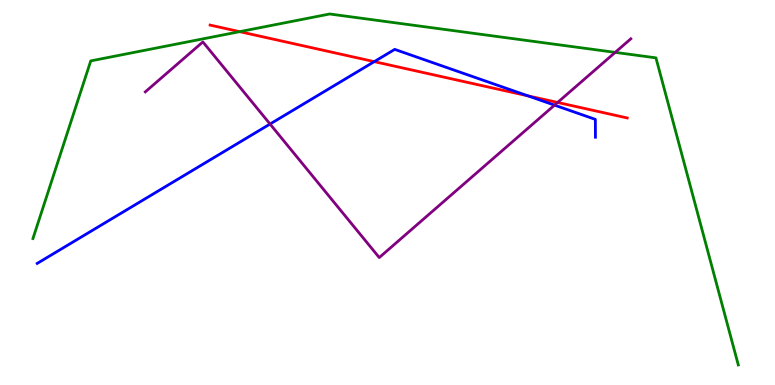[{'lines': ['blue', 'red'], 'intersections': [{'x': 4.83, 'y': 8.4}, {'x': 6.81, 'y': 7.51}]}, {'lines': ['green', 'red'], 'intersections': [{'x': 3.09, 'y': 9.18}]}, {'lines': ['purple', 'red'], 'intersections': [{'x': 7.2, 'y': 7.34}]}, {'lines': ['blue', 'green'], 'intersections': []}, {'lines': ['blue', 'purple'], 'intersections': [{'x': 3.48, 'y': 6.78}, {'x': 7.16, 'y': 7.27}]}, {'lines': ['green', 'purple'], 'intersections': [{'x': 7.94, 'y': 8.64}]}]